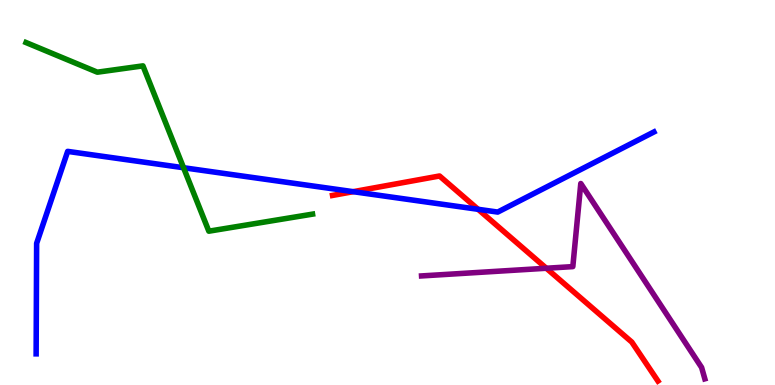[{'lines': ['blue', 'red'], 'intersections': [{'x': 4.56, 'y': 5.02}, {'x': 6.17, 'y': 4.56}]}, {'lines': ['green', 'red'], 'intersections': []}, {'lines': ['purple', 'red'], 'intersections': [{'x': 7.05, 'y': 3.03}]}, {'lines': ['blue', 'green'], 'intersections': [{'x': 2.37, 'y': 5.64}]}, {'lines': ['blue', 'purple'], 'intersections': []}, {'lines': ['green', 'purple'], 'intersections': []}]